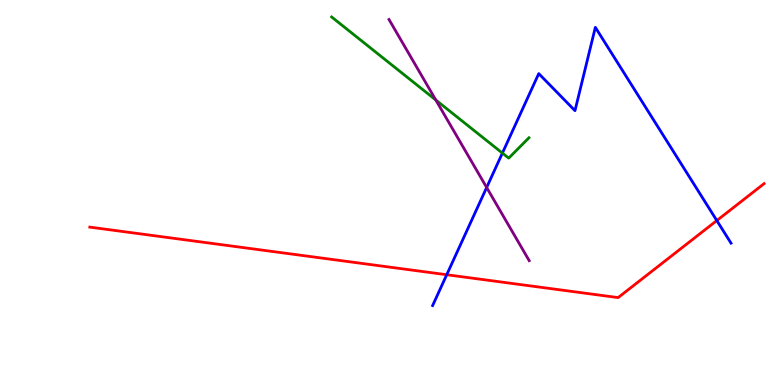[{'lines': ['blue', 'red'], 'intersections': [{'x': 5.76, 'y': 2.86}, {'x': 9.25, 'y': 4.27}]}, {'lines': ['green', 'red'], 'intersections': []}, {'lines': ['purple', 'red'], 'intersections': []}, {'lines': ['blue', 'green'], 'intersections': [{'x': 6.48, 'y': 6.02}]}, {'lines': ['blue', 'purple'], 'intersections': [{'x': 6.28, 'y': 5.13}]}, {'lines': ['green', 'purple'], 'intersections': [{'x': 5.62, 'y': 7.4}]}]